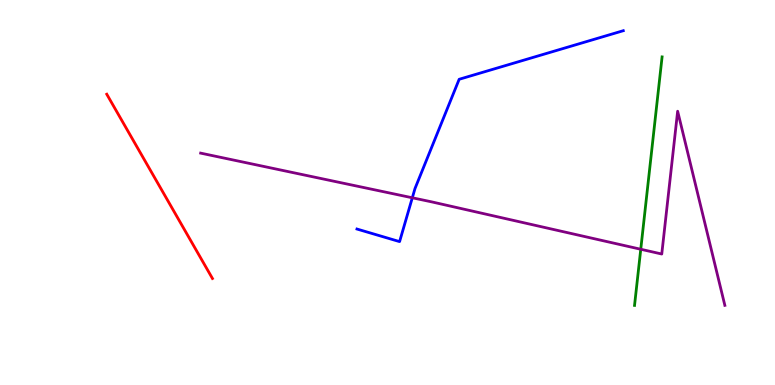[{'lines': ['blue', 'red'], 'intersections': []}, {'lines': ['green', 'red'], 'intersections': []}, {'lines': ['purple', 'red'], 'intersections': []}, {'lines': ['blue', 'green'], 'intersections': []}, {'lines': ['blue', 'purple'], 'intersections': [{'x': 5.32, 'y': 4.86}]}, {'lines': ['green', 'purple'], 'intersections': [{'x': 8.27, 'y': 3.53}]}]